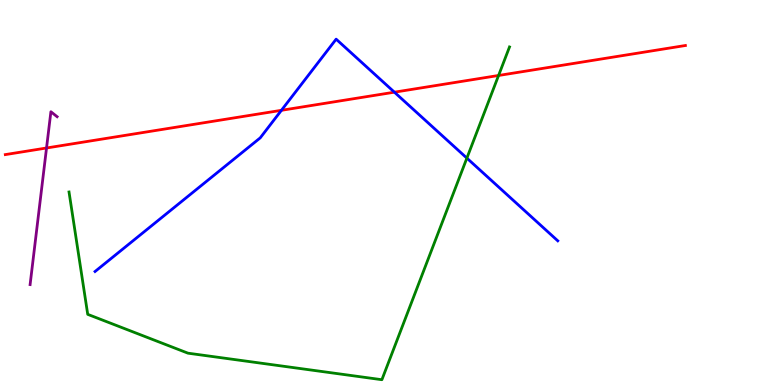[{'lines': ['blue', 'red'], 'intersections': [{'x': 3.63, 'y': 7.13}, {'x': 5.09, 'y': 7.61}]}, {'lines': ['green', 'red'], 'intersections': [{'x': 6.43, 'y': 8.04}]}, {'lines': ['purple', 'red'], 'intersections': [{'x': 0.6, 'y': 6.16}]}, {'lines': ['blue', 'green'], 'intersections': [{'x': 6.02, 'y': 5.89}]}, {'lines': ['blue', 'purple'], 'intersections': []}, {'lines': ['green', 'purple'], 'intersections': []}]